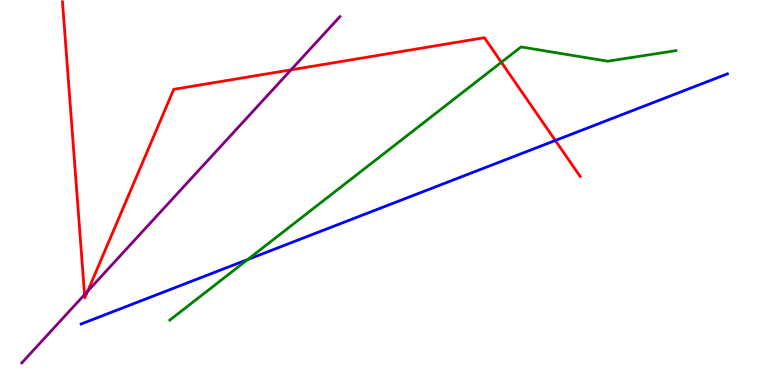[{'lines': ['blue', 'red'], 'intersections': [{'x': 7.17, 'y': 6.35}]}, {'lines': ['green', 'red'], 'intersections': [{'x': 6.47, 'y': 8.38}]}, {'lines': ['purple', 'red'], 'intersections': [{'x': 1.09, 'y': 2.35}, {'x': 1.13, 'y': 2.44}, {'x': 3.76, 'y': 8.19}]}, {'lines': ['blue', 'green'], 'intersections': [{'x': 3.2, 'y': 3.26}]}, {'lines': ['blue', 'purple'], 'intersections': []}, {'lines': ['green', 'purple'], 'intersections': []}]